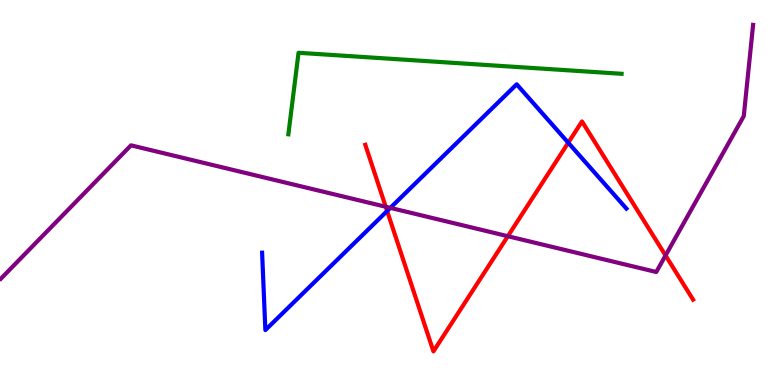[{'lines': ['blue', 'red'], 'intersections': [{'x': 5.0, 'y': 4.52}, {'x': 7.33, 'y': 6.29}]}, {'lines': ['green', 'red'], 'intersections': []}, {'lines': ['purple', 'red'], 'intersections': [{'x': 4.98, 'y': 4.63}, {'x': 6.55, 'y': 3.86}, {'x': 8.59, 'y': 3.36}]}, {'lines': ['blue', 'green'], 'intersections': []}, {'lines': ['blue', 'purple'], 'intersections': [{'x': 5.04, 'y': 4.6}]}, {'lines': ['green', 'purple'], 'intersections': []}]